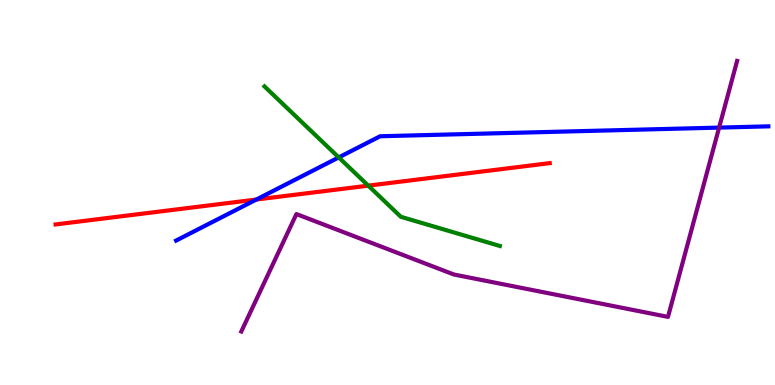[{'lines': ['blue', 'red'], 'intersections': [{'x': 3.31, 'y': 4.82}]}, {'lines': ['green', 'red'], 'intersections': [{'x': 4.75, 'y': 5.18}]}, {'lines': ['purple', 'red'], 'intersections': []}, {'lines': ['blue', 'green'], 'intersections': [{'x': 4.37, 'y': 5.91}]}, {'lines': ['blue', 'purple'], 'intersections': [{'x': 9.28, 'y': 6.69}]}, {'lines': ['green', 'purple'], 'intersections': []}]